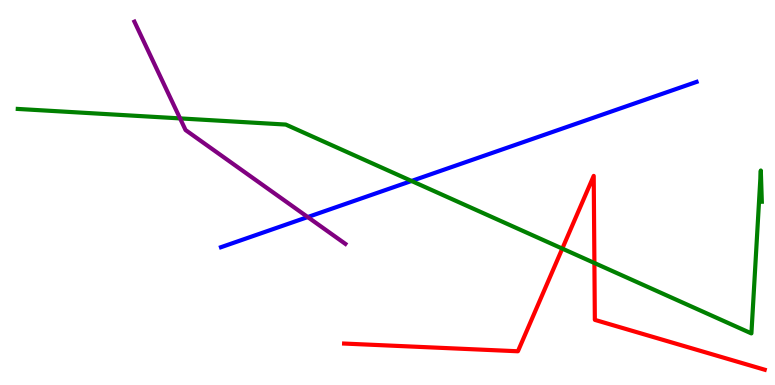[{'lines': ['blue', 'red'], 'intersections': []}, {'lines': ['green', 'red'], 'intersections': [{'x': 7.26, 'y': 3.54}, {'x': 7.67, 'y': 3.17}]}, {'lines': ['purple', 'red'], 'intersections': []}, {'lines': ['blue', 'green'], 'intersections': [{'x': 5.31, 'y': 5.3}]}, {'lines': ['blue', 'purple'], 'intersections': [{'x': 3.97, 'y': 4.36}]}, {'lines': ['green', 'purple'], 'intersections': [{'x': 2.32, 'y': 6.92}]}]